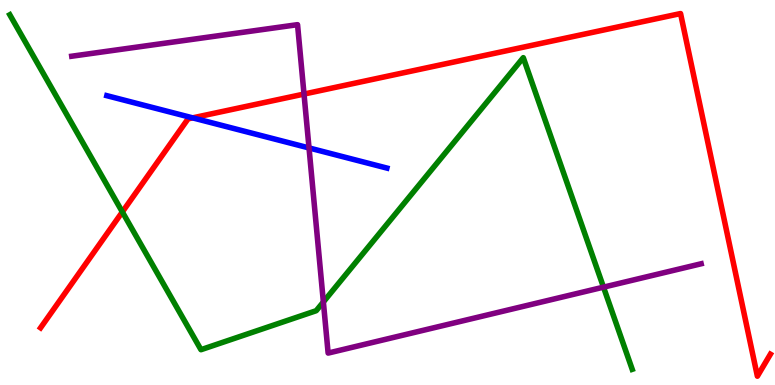[{'lines': ['blue', 'red'], 'intersections': [{'x': 2.49, 'y': 6.94}]}, {'lines': ['green', 'red'], 'intersections': [{'x': 1.58, 'y': 4.5}]}, {'lines': ['purple', 'red'], 'intersections': [{'x': 3.92, 'y': 7.56}]}, {'lines': ['blue', 'green'], 'intersections': []}, {'lines': ['blue', 'purple'], 'intersections': [{'x': 3.99, 'y': 6.16}]}, {'lines': ['green', 'purple'], 'intersections': [{'x': 4.17, 'y': 2.16}, {'x': 7.79, 'y': 2.54}]}]